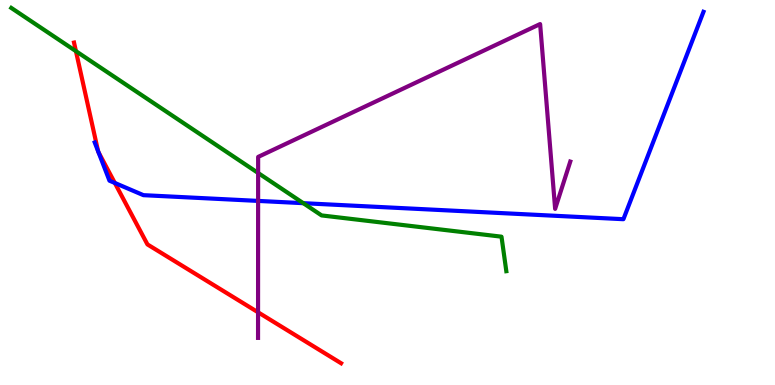[{'lines': ['blue', 'red'], 'intersections': [{'x': 1.27, 'y': 6.07}, {'x': 1.27, 'y': 6.05}, {'x': 1.48, 'y': 5.25}]}, {'lines': ['green', 'red'], 'intersections': [{'x': 0.98, 'y': 8.67}]}, {'lines': ['purple', 'red'], 'intersections': [{'x': 3.33, 'y': 1.89}]}, {'lines': ['blue', 'green'], 'intersections': [{'x': 3.91, 'y': 4.72}]}, {'lines': ['blue', 'purple'], 'intersections': [{'x': 3.33, 'y': 4.78}]}, {'lines': ['green', 'purple'], 'intersections': [{'x': 3.33, 'y': 5.51}]}]